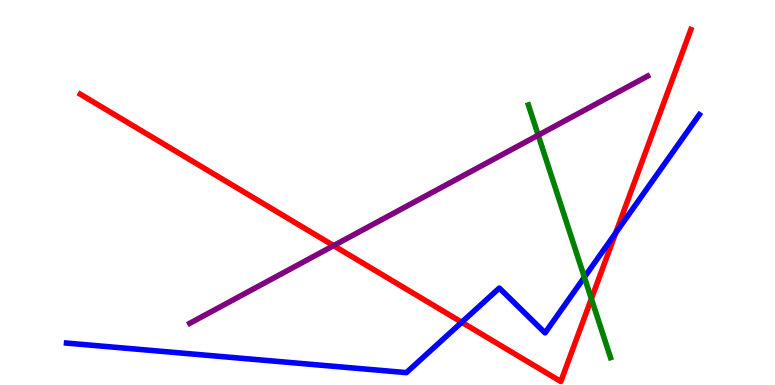[{'lines': ['blue', 'red'], 'intersections': [{'x': 5.96, 'y': 1.63}, {'x': 7.94, 'y': 3.95}]}, {'lines': ['green', 'red'], 'intersections': [{'x': 7.63, 'y': 2.24}]}, {'lines': ['purple', 'red'], 'intersections': [{'x': 4.3, 'y': 3.62}]}, {'lines': ['blue', 'green'], 'intersections': [{'x': 7.54, 'y': 2.8}]}, {'lines': ['blue', 'purple'], 'intersections': []}, {'lines': ['green', 'purple'], 'intersections': [{'x': 6.94, 'y': 6.49}]}]